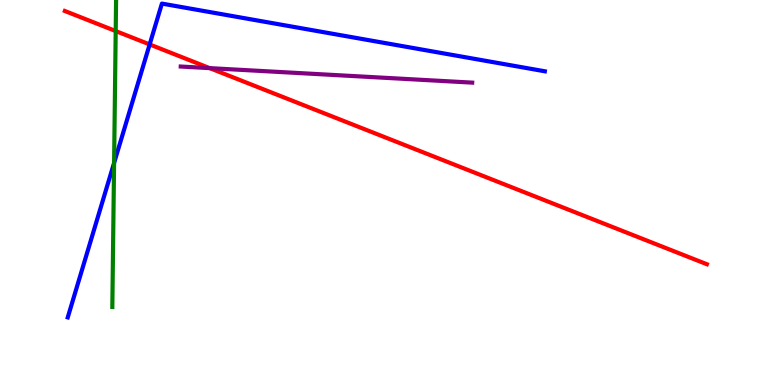[{'lines': ['blue', 'red'], 'intersections': [{'x': 1.93, 'y': 8.85}]}, {'lines': ['green', 'red'], 'intersections': [{'x': 1.49, 'y': 9.19}]}, {'lines': ['purple', 'red'], 'intersections': [{'x': 2.71, 'y': 8.23}]}, {'lines': ['blue', 'green'], 'intersections': [{'x': 1.47, 'y': 5.77}]}, {'lines': ['blue', 'purple'], 'intersections': []}, {'lines': ['green', 'purple'], 'intersections': []}]